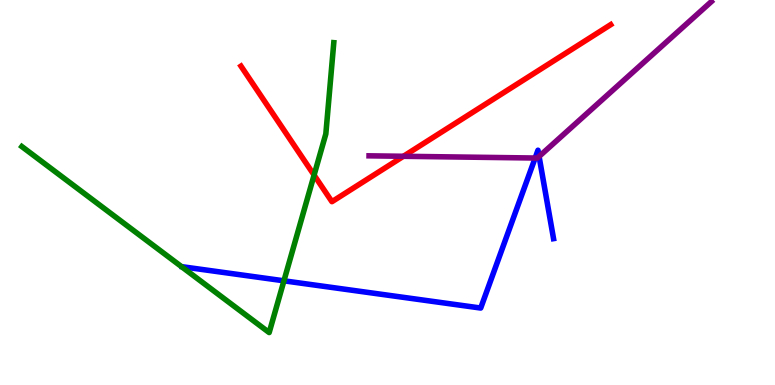[{'lines': ['blue', 'red'], 'intersections': []}, {'lines': ['green', 'red'], 'intersections': [{'x': 4.05, 'y': 5.45}]}, {'lines': ['purple', 'red'], 'intersections': [{'x': 5.21, 'y': 5.94}]}, {'lines': ['blue', 'green'], 'intersections': [{'x': 3.66, 'y': 2.71}]}, {'lines': ['blue', 'purple'], 'intersections': [{'x': 6.91, 'y': 5.9}, {'x': 6.96, 'y': 5.94}]}, {'lines': ['green', 'purple'], 'intersections': []}]